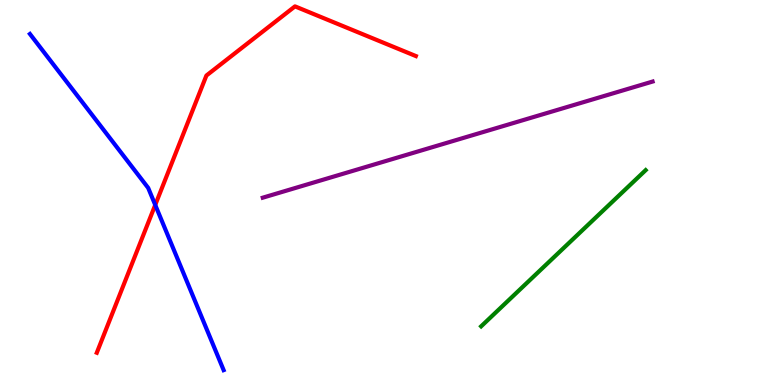[{'lines': ['blue', 'red'], 'intersections': [{'x': 2.0, 'y': 4.68}]}, {'lines': ['green', 'red'], 'intersections': []}, {'lines': ['purple', 'red'], 'intersections': []}, {'lines': ['blue', 'green'], 'intersections': []}, {'lines': ['blue', 'purple'], 'intersections': []}, {'lines': ['green', 'purple'], 'intersections': []}]